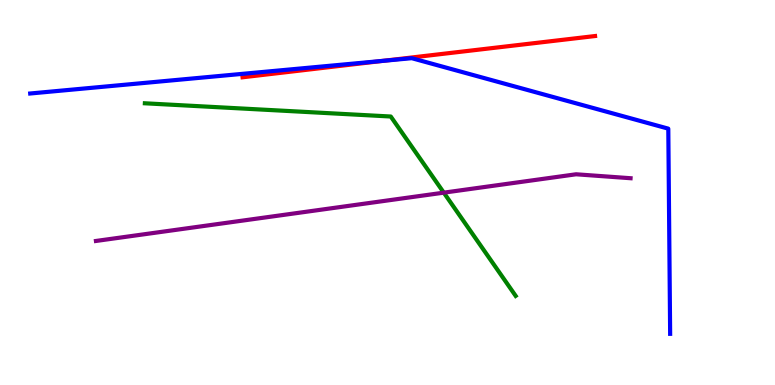[{'lines': ['blue', 'red'], 'intersections': [{'x': 4.95, 'y': 8.42}]}, {'lines': ['green', 'red'], 'intersections': []}, {'lines': ['purple', 'red'], 'intersections': []}, {'lines': ['blue', 'green'], 'intersections': []}, {'lines': ['blue', 'purple'], 'intersections': []}, {'lines': ['green', 'purple'], 'intersections': [{'x': 5.73, 'y': 5.0}]}]